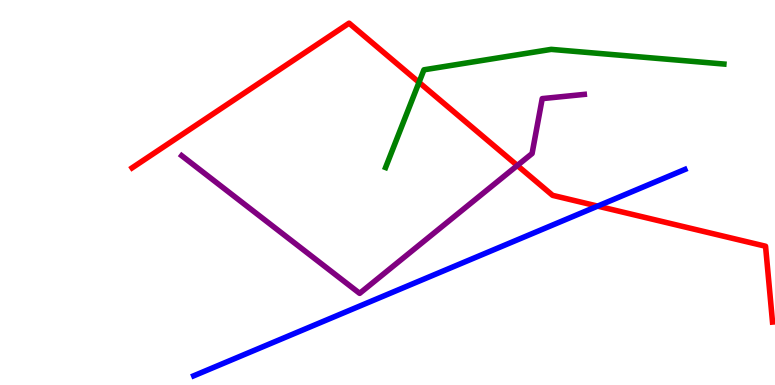[{'lines': ['blue', 'red'], 'intersections': [{'x': 7.71, 'y': 4.65}]}, {'lines': ['green', 'red'], 'intersections': [{'x': 5.41, 'y': 7.86}]}, {'lines': ['purple', 'red'], 'intersections': [{'x': 6.68, 'y': 5.7}]}, {'lines': ['blue', 'green'], 'intersections': []}, {'lines': ['blue', 'purple'], 'intersections': []}, {'lines': ['green', 'purple'], 'intersections': []}]